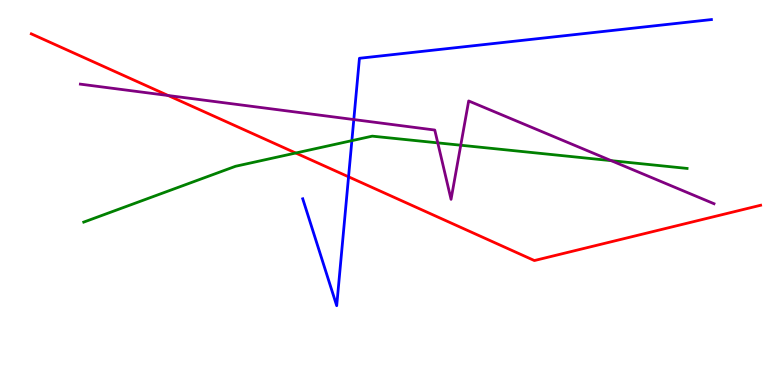[{'lines': ['blue', 'red'], 'intersections': [{'x': 4.5, 'y': 5.41}]}, {'lines': ['green', 'red'], 'intersections': [{'x': 3.82, 'y': 6.03}]}, {'lines': ['purple', 'red'], 'intersections': [{'x': 2.17, 'y': 7.52}]}, {'lines': ['blue', 'green'], 'intersections': [{'x': 4.54, 'y': 6.35}]}, {'lines': ['blue', 'purple'], 'intersections': [{'x': 4.57, 'y': 6.89}]}, {'lines': ['green', 'purple'], 'intersections': [{'x': 5.65, 'y': 6.29}, {'x': 5.95, 'y': 6.23}, {'x': 7.89, 'y': 5.83}]}]